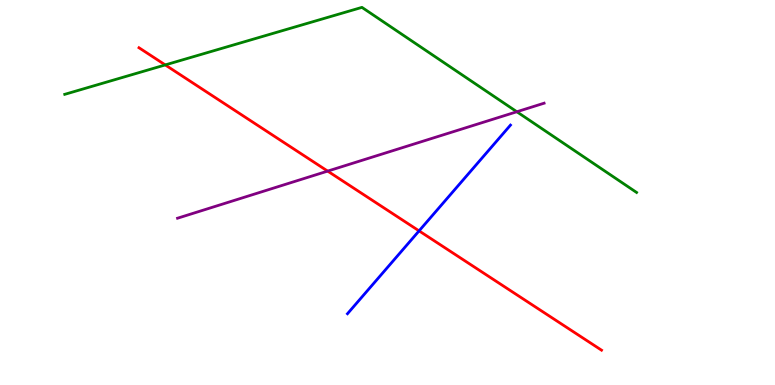[{'lines': ['blue', 'red'], 'intersections': [{'x': 5.41, 'y': 4.0}]}, {'lines': ['green', 'red'], 'intersections': [{'x': 2.13, 'y': 8.31}]}, {'lines': ['purple', 'red'], 'intersections': [{'x': 4.23, 'y': 5.56}]}, {'lines': ['blue', 'green'], 'intersections': []}, {'lines': ['blue', 'purple'], 'intersections': []}, {'lines': ['green', 'purple'], 'intersections': [{'x': 6.67, 'y': 7.1}]}]